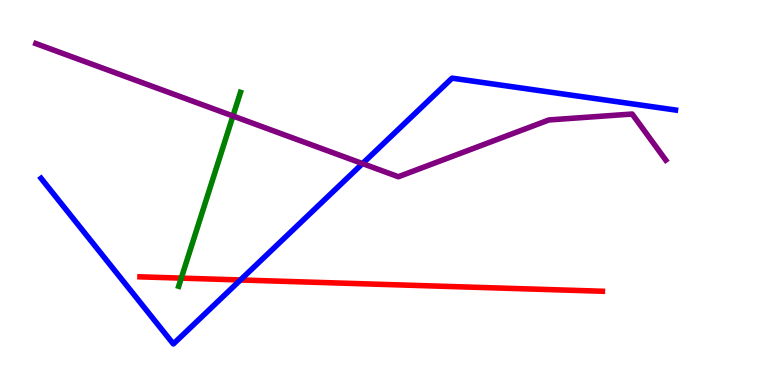[{'lines': ['blue', 'red'], 'intersections': [{'x': 3.1, 'y': 2.73}]}, {'lines': ['green', 'red'], 'intersections': [{'x': 2.34, 'y': 2.78}]}, {'lines': ['purple', 'red'], 'intersections': []}, {'lines': ['blue', 'green'], 'intersections': []}, {'lines': ['blue', 'purple'], 'intersections': [{'x': 4.68, 'y': 5.75}]}, {'lines': ['green', 'purple'], 'intersections': [{'x': 3.01, 'y': 6.99}]}]